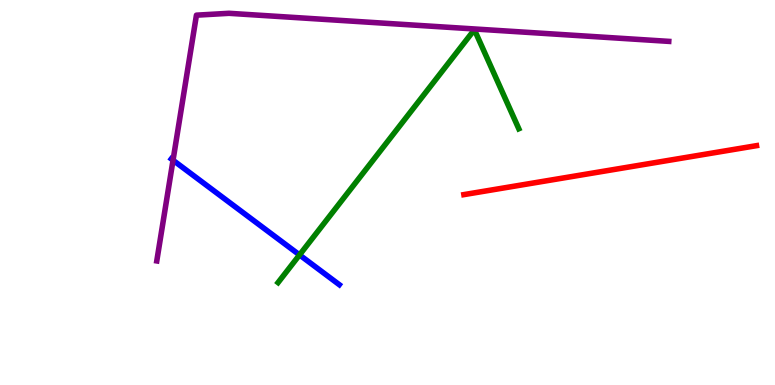[{'lines': ['blue', 'red'], 'intersections': []}, {'lines': ['green', 'red'], 'intersections': []}, {'lines': ['purple', 'red'], 'intersections': []}, {'lines': ['blue', 'green'], 'intersections': [{'x': 3.86, 'y': 3.38}]}, {'lines': ['blue', 'purple'], 'intersections': [{'x': 2.23, 'y': 5.84}]}, {'lines': ['green', 'purple'], 'intersections': []}]